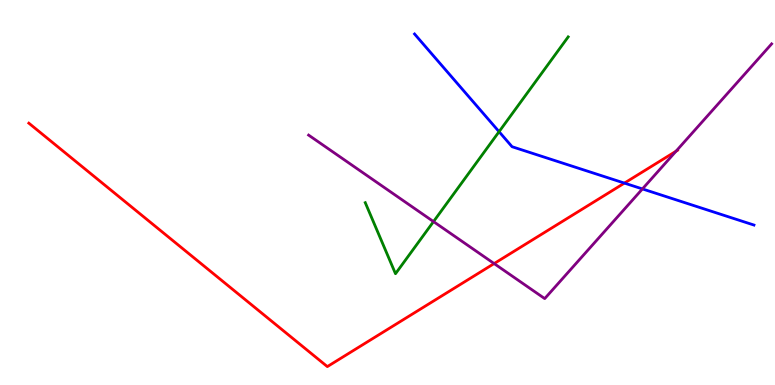[{'lines': ['blue', 'red'], 'intersections': [{'x': 8.06, 'y': 5.24}]}, {'lines': ['green', 'red'], 'intersections': []}, {'lines': ['purple', 'red'], 'intersections': [{'x': 6.38, 'y': 3.15}, {'x': 8.72, 'y': 6.07}]}, {'lines': ['blue', 'green'], 'intersections': [{'x': 6.44, 'y': 6.58}]}, {'lines': ['blue', 'purple'], 'intersections': [{'x': 8.29, 'y': 5.09}]}, {'lines': ['green', 'purple'], 'intersections': [{'x': 5.59, 'y': 4.24}]}]